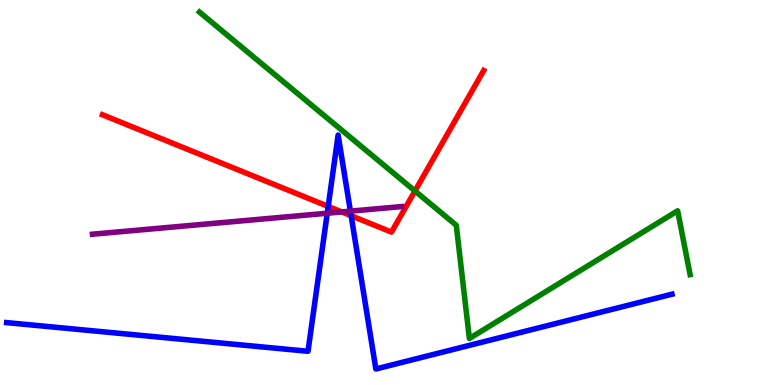[{'lines': ['blue', 'red'], 'intersections': [{'x': 4.23, 'y': 4.64}, {'x': 4.53, 'y': 4.4}]}, {'lines': ['green', 'red'], 'intersections': [{'x': 5.35, 'y': 5.04}]}, {'lines': ['purple', 'red'], 'intersections': [{'x': 4.41, 'y': 4.5}]}, {'lines': ['blue', 'green'], 'intersections': []}, {'lines': ['blue', 'purple'], 'intersections': [{'x': 4.22, 'y': 4.46}, {'x': 4.52, 'y': 4.52}]}, {'lines': ['green', 'purple'], 'intersections': []}]